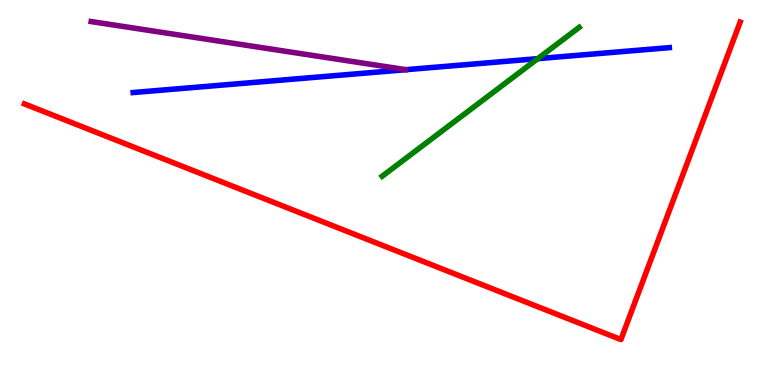[{'lines': ['blue', 'red'], 'intersections': []}, {'lines': ['green', 'red'], 'intersections': []}, {'lines': ['purple', 'red'], 'intersections': []}, {'lines': ['blue', 'green'], 'intersections': [{'x': 6.94, 'y': 8.48}]}, {'lines': ['blue', 'purple'], 'intersections': []}, {'lines': ['green', 'purple'], 'intersections': []}]